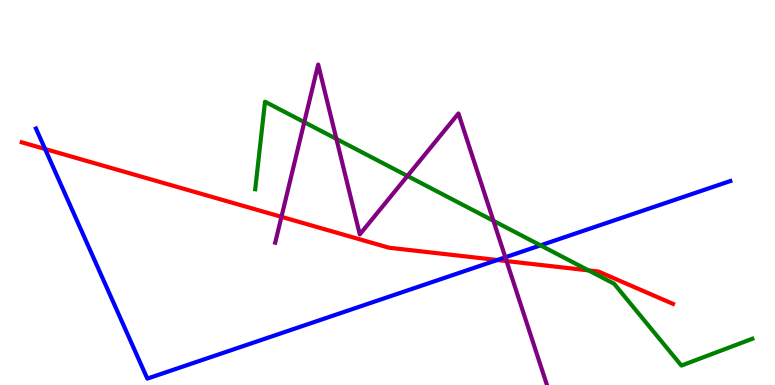[{'lines': ['blue', 'red'], 'intersections': [{'x': 0.582, 'y': 6.13}, {'x': 6.42, 'y': 3.25}]}, {'lines': ['green', 'red'], 'intersections': [{'x': 7.59, 'y': 2.98}]}, {'lines': ['purple', 'red'], 'intersections': [{'x': 3.63, 'y': 4.37}, {'x': 6.54, 'y': 3.22}]}, {'lines': ['blue', 'green'], 'intersections': [{'x': 6.97, 'y': 3.63}]}, {'lines': ['blue', 'purple'], 'intersections': [{'x': 6.52, 'y': 3.32}]}, {'lines': ['green', 'purple'], 'intersections': [{'x': 3.93, 'y': 6.83}, {'x': 4.34, 'y': 6.39}, {'x': 5.26, 'y': 5.43}, {'x': 6.37, 'y': 4.26}]}]